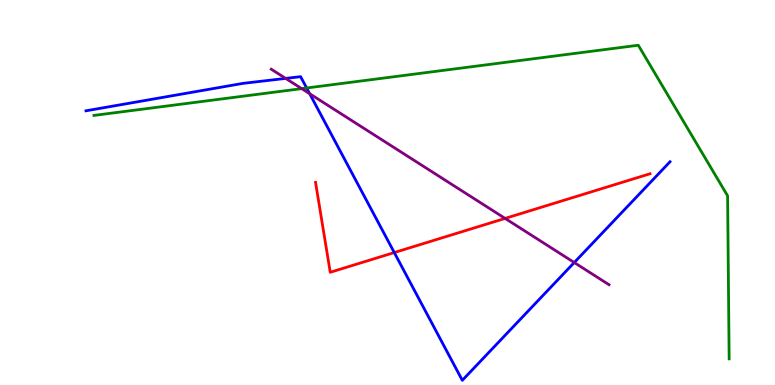[{'lines': ['blue', 'red'], 'intersections': [{'x': 5.09, 'y': 3.44}]}, {'lines': ['green', 'red'], 'intersections': []}, {'lines': ['purple', 'red'], 'intersections': [{'x': 6.52, 'y': 4.33}]}, {'lines': ['blue', 'green'], 'intersections': [{'x': 3.96, 'y': 7.71}]}, {'lines': ['blue', 'purple'], 'intersections': [{'x': 3.69, 'y': 7.96}, {'x': 4.0, 'y': 7.57}, {'x': 7.41, 'y': 3.18}]}, {'lines': ['green', 'purple'], 'intersections': [{'x': 3.89, 'y': 7.7}]}]